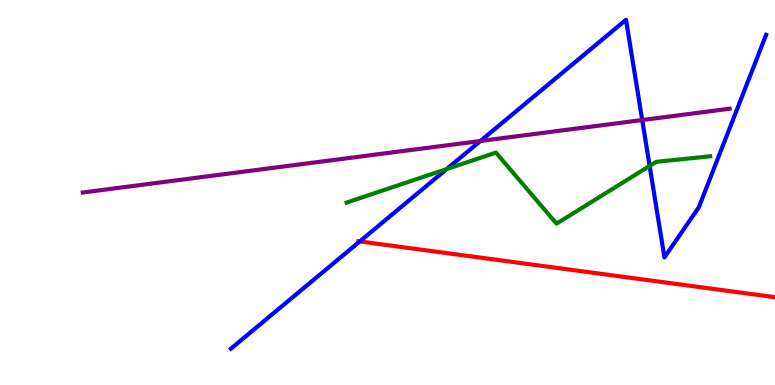[{'lines': ['blue', 'red'], 'intersections': [{'x': 4.64, 'y': 3.73}]}, {'lines': ['green', 'red'], 'intersections': []}, {'lines': ['purple', 'red'], 'intersections': []}, {'lines': ['blue', 'green'], 'intersections': [{'x': 5.76, 'y': 5.61}, {'x': 8.38, 'y': 5.69}]}, {'lines': ['blue', 'purple'], 'intersections': [{'x': 6.2, 'y': 6.34}, {'x': 8.29, 'y': 6.88}]}, {'lines': ['green', 'purple'], 'intersections': []}]